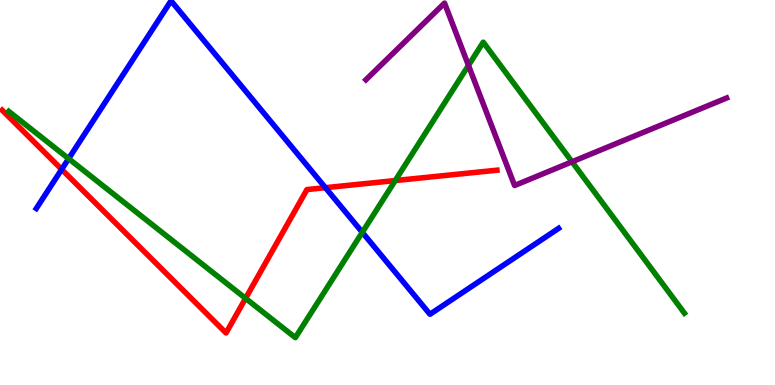[{'lines': ['blue', 'red'], 'intersections': [{'x': 0.796, 'y': 5.6}, {'x': 4.2, 'y': 5.13}]}, {'lines': ['green', 'red'], 'intersections': [{'x': 3.17, 'y': 2.25}, {'x': 5.1, 'y': 5.31}]}, {'lines': ['purple', 'red'], 'intersections': []}, {'lines': ['blue', 'green'], 'intersections': [{'x': 0.886, 'y': 5.88}, {'x': 4.67, 'y': 3.97}]}, {'lines': ['blue', 'purple'], 'intersections': []}, {'lines': ['green', 'purple'], 'intersections': [{'x': 6.04, 'y': 8.3}, {'x': 7.38, 'y': 5.8}]}]